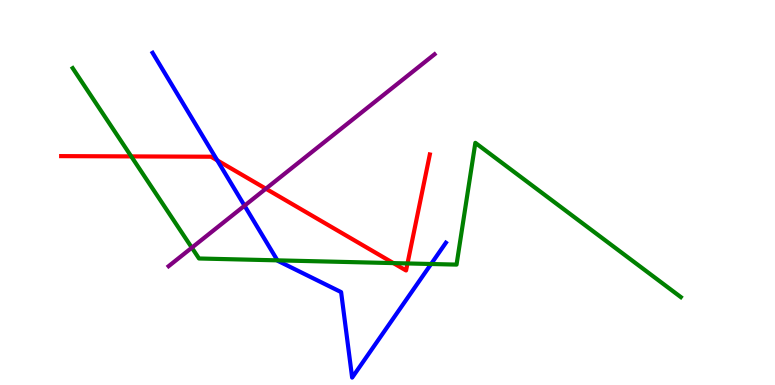[{'lines': ['blue', 'red'], 'intersections': [{'x': 2.8, 'y': 5.83}]}, {'lines': ['green', 'red'], 'intersections': [{'x': 1.69, 'y': 5.94}, {'x': 5.08, 'y': 3.17}, {'x': 5.26, 'y': 3.16}]}, {'lines': ['purple', 'red'], 'intersections': [{'x': 3.43, 'y': 5.1}]}, {'lines': ['blue', 'green'], 'intersections': [{'x': 3.58, 'y': 3.24}, {'x': 5.56, 'y': 3.14}]}, {'lines': ['blue', 'purple'], 'intersections': [{'x': 3.16, 'y': 4.66}]}, {'lines': ['green', 'purple'], 'intersections': [{'x': 2.48, 'y': 3.57}]}]